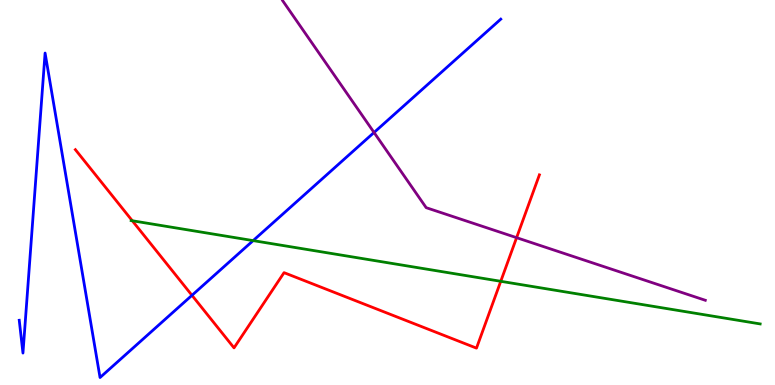[{'lines': ['blue', 'red'], 'intersections': [{'x': 2.48, 'y': 2.33}]}, {'lines': ['green', 'red'], 'intersections': [{'x': 1.71, 'y': 4.27}, {'x': 6.46, 'y': 2.69}]}, {'lines': ['purple', 'red'], 'intersections': [{'x': 6.67, 'y': 3.83}]}, {'lines': ['blue', 'green'], 'intersections': [{'x': 3.27, 'y': 3.75}]}, {'lines': ['blue', 'purple'], 'intersections': [{'x': 4.83, 'y': 6.56}]}, {'lines': ['green', 'purple'], 'intersections': []}]